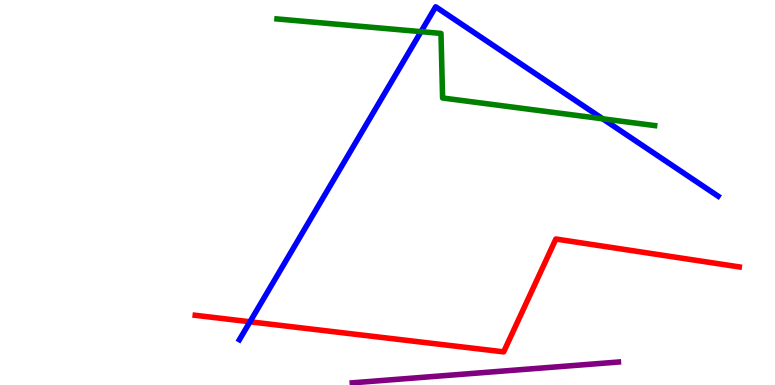[{'lines': ['blue', 'red'], 'intersections': [{'x': 3.23, 'y': 1.64}]}, {'lines': ['green', 'red'], 'intersections': []}, {'lines': ['purple', 'red'], 'intersections': []}, {'lines': ['blue', 'green'], 'intersections': [{'x': 5.43, 'y': 9.18}, {'x': 7.78, 'y': 6.91}]}, {'lines': ['blue', 'purple'], 'intersections': []}, {'lines': ['green', 'purple'], 'intersections': []}]